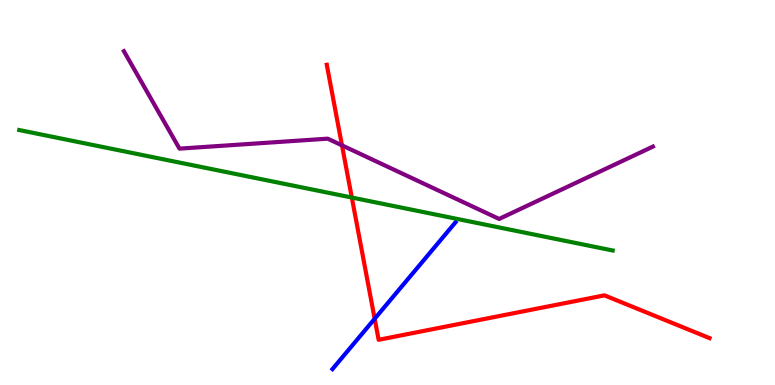[{'lines': ['blue', 'red'], 'intersections': [{'x': 4.83, 'y': 1.72}]}, {'lines': ['green', 'red'], 'intersections': [{'x': 4.54, 'y': 4.87}]}, {'lines': ['purple', 'red'], 'intersections': [{'x': 4.41, 'y': 6.22}]}, {'lines': ['blue', 'green'], 'intersections': []}, {'lines': ['blue', 'purple'], 'intersections': []}, {'lines': ['green', 'purple'], 'intersections': []}]